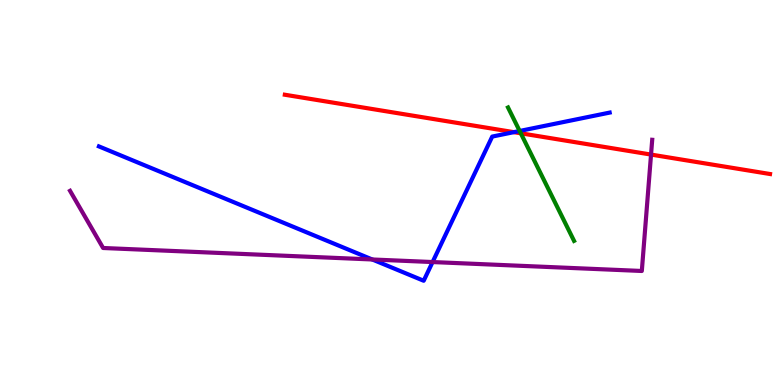[{'lines': ['blue', 'red'], 'intersections': [{'x': 6.63, 'y': 6.57}]}, {'lines': ['green', 'red'], 'intersections': [{'x': 6.72, 'y': 6.54}]}, {'lines': ['purple', 'red'], 'intersections': [{'x': 8.4, 'y': 5.99}]}, {'lines': ['blue', 'green'], 'intersections': [{'x': 6.71, 'y': 6.6}]}, {'lines': ['blue', 'purple'], 'intersections': [{'x': 4.8, 'y': 3.26}, {'x': 5.58, 'y': 3.19}]}, {'lines': ['green', 'purple'], 'intersections': []}]